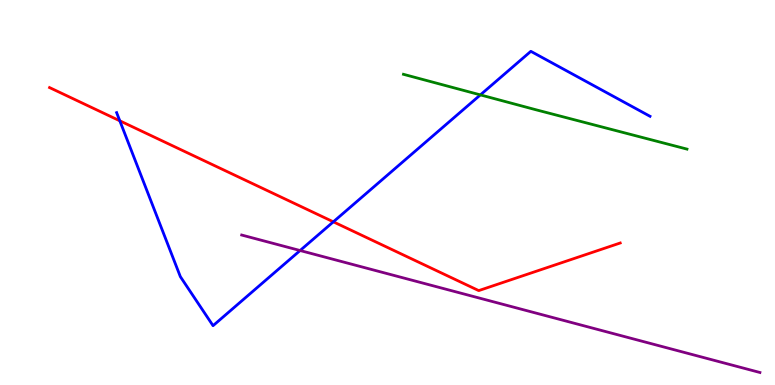[{'lines': ['blue', 'red'], 'intersections': [{'x': 1.55, 'y': 6.86}, {'x': 4.3, 'y': 4.24}]}, {'lines': ['green', 'red'], 'intersections': []}, {'lines': ['purple', 'red'], 'intersections': []}, {'lines': ['blue', 'green'], 'intersections': [{'x': 6.2, 'y': 7.54}]}, {'lines': ['blue', 'purple'], 'intersections': [{'x': 3.87, 'y': 3.49}]}, {'lines': ['green', 'purple'], 'intersections': []}]